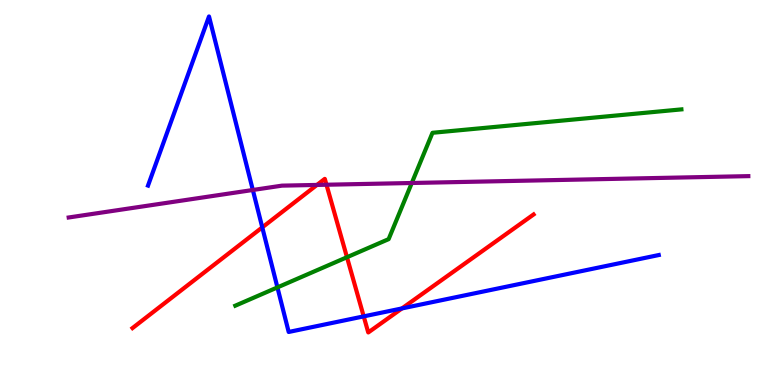[{'lines': ['blue', 'red'], 'intersections': [{'x': 3.38, 'y': 4.09}, {'x': 4.69, 'y': 1.78}, {'x': 5.19, 'y': 1.99}]}, {'lines': ['green', 'red'], 'intersections': [{'x': 4.48, 'y': 3.32}]}, {'lines': ['purple', 'red'], 'intersections': [{'x': 4.09, 'y': 5.2}, {'x': 4.21, 'y': 5.2}]}, {'lines': ['blue', 'green'], 'intersections': [{'x': 3.58, 'y': 2.53}]}, {'lines': ['blue', 'purple'], 'intersections': [{'x': 3.26, 'y': 5.07}]}, {'lines': ['green', 'purple'], 'intersections': [{'x': 5.31, 'y': 5.25}]}]